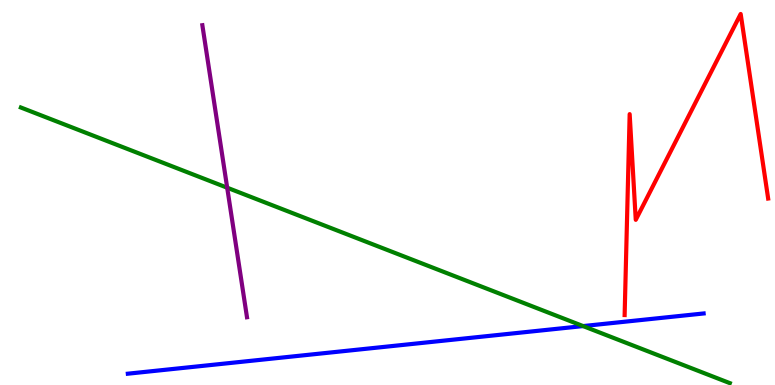[{'lines': ['blue', 'red'], 'intersections': []}, {'lines': ['green', 'red'], 'intersections': []}, {'lines': ['purple', 'red'], 'intersections': []}, {'lines': ['blue', 'green'], 'intersections': [{'x': 7.52, 'y': 1.53}]}, {'lines': ['blue', 'purple'], 'intersections': []}, {'lines': ['green', 'purple'], 'intersections': [{'x': 2.93, 'y': 5.12}]}]